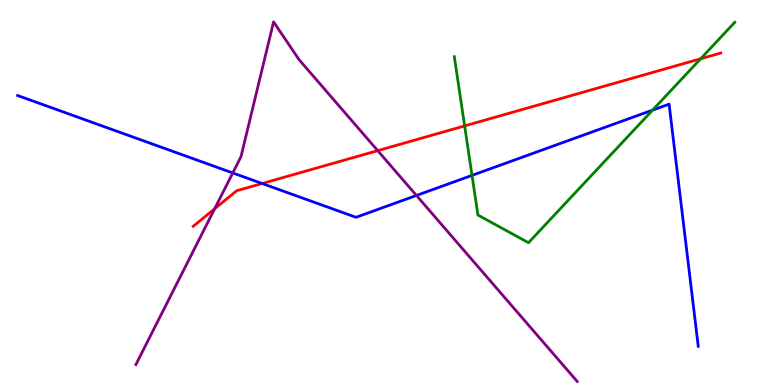[{'lines': ['blue', 'red'], 'intersections': [{'x': 3.38, 'y': 5.23}]}, {'lines': ['green', 'red'], 'intersections': [{'x': 6.0, 'y': 6.73}, {'x': 9.04, 'y': 8.47}]}, {'lines': ['purple', 'red'], 'intersections': [{'x': 2.77, 'y': 4.58}, {'x': 4.87, 'y': 6.09}]}, {'lines': ['blue', 'green'], 'intersections': [{'x': 6.09, 'y': 5.44}, {'x': 8.42, 'y': 7.14}]}, {'lines': ['blue', 'purple'], 'intersections': [{'x': 3.0, 'y': 5.51}, {'x': 5.37, 'y': 4.92}]}, {'lines': ['green', 'purple'], 'intersections': []}]